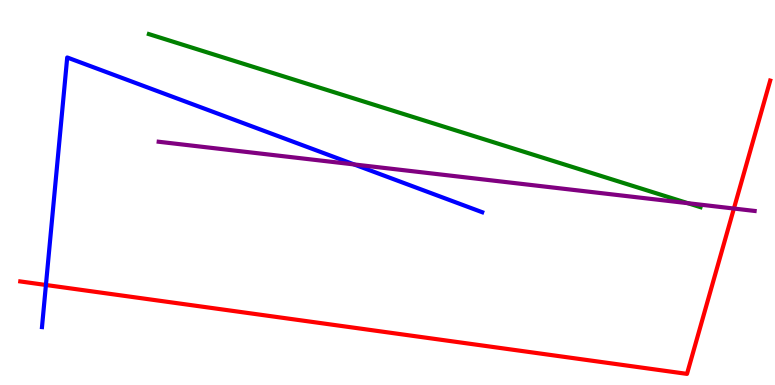[{'lines': ['blue', 'red'], 'intersections': [{'x': 0.593, 'y': 2.6}]}, {'lines': ['green', 'red'], 'intersections': []}, {'lines': ['purple', 'red'], 'intersections': [{'x': 9.47, 'y': 4.58}]}, {'lines': ['blue', 'green'], 'intersections': []}, {'lines': ['blue', 'purple'], 'intersections': [{'x': 4.57, 'y': 5.73}]}, {'lines': ['green', 'purple'], 'intersections': [{'x': 8.88, 'y': 4.72}]}]